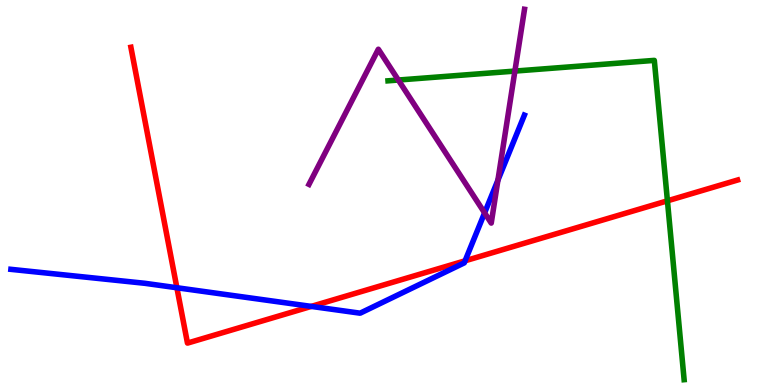[{'lines': ['blue', 'red'], 'intersections': [{'x': 2.28, 'y': 2.53}, {'x': 4.02, 'y': 2.04}, {'x': 6.0, 'y': 3.23}]}, {'lines': ['green', 'red'], 'intersections': [{'x': 8.61, 'y': 4.78}]}, {'lines': ['purple', 'red'], 'intersections': []}, {'lines': ['blue', 'green'], 'intersections': []}, {'lines': ['blue', 'purple'], 'intersections': [{'x': 6.25, 'y': 4.47}, {'x': 6.42, 'y': 5.32}]}, {'lines': ['green', 'purple'], 'intersections': [{'x': 5.14, 'y': 7.92}, {'x': 6.64, 'y': 8.15}]}]